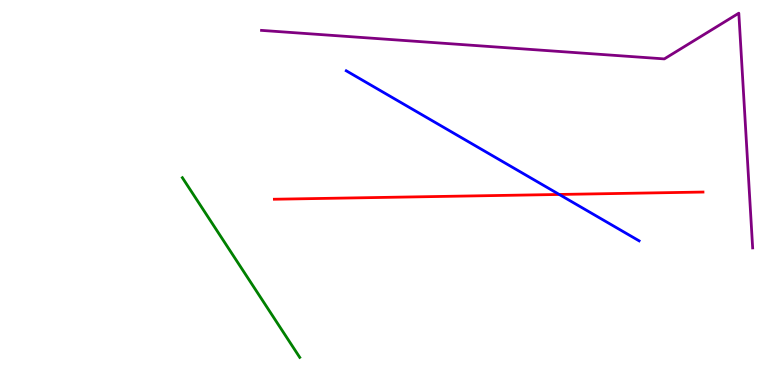[{'lines': ['blue', 'red'], 'intersections': [{'x': 7.22, 'y': 4.95}]}, {'lines': ['green', 'red'], 'intersections': []}, {'lines': ['purple', 'red'], 'intersections': []}, {'lines': ['blue', 'green'], 'intersections': []}, {'lines': ['blue', 'purple'], 'intersections': []}, {'lines': ['green', 'purple'], 'intersections': []}]